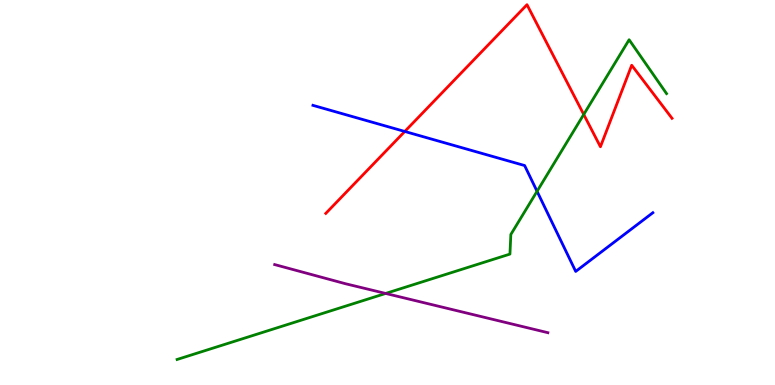[{'lines': ['blue', 'red'], 'intersections': [{'x': 5.22, 'y': 6.59}]}, {'lines': ['green', 'red'], 'intersections': [{'x': 7.53, 'y': 7.03}]}, {'lines': ['purple', 'red'], 'intersections': []}, {'lines': ['blue', 'green'], 'intersections': [{'x': 6.93, 'y': 5.03}]}, {'lines': ['blue', 'purple'], 'intersections': []}, {'lines': ['green', 'purple'], 'intersections': [{'x': 4.98, 'y': 2.38}]}]